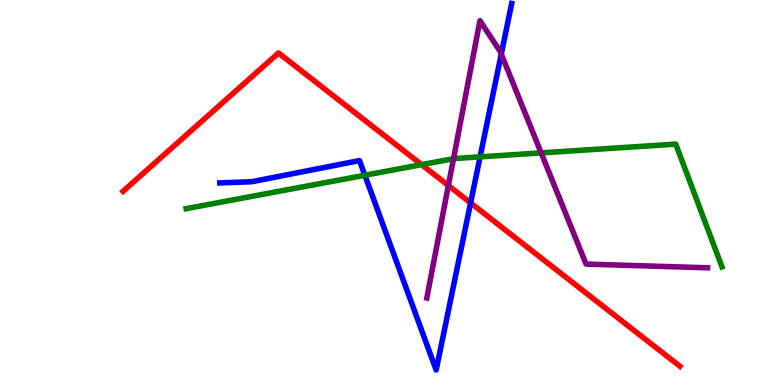[{'lines': ['blue', 'red'], 'intersections': [{'x': 6.07, 'y': 4.73}]}, {'lines': ['green', 'red'], 'intersections': [{'x': 5.44, 'y': 5.72}]}, {'lines': ['purple', 'red'], 'intersections': [{'x': 5.79, 'y': 5.18}]}, {'lines': ['blue', 'green'], 'intersections': [{'x': 4.71, 'y': 5.45}, {'x': 6.19, 'y': 5.93}]}, {'lines': ['blue', 'purple'], 'intersections': [{'x': 6.47, 'y': 8.6}]}, {'lines': ['green', 'purple'], 'intersections': [{'x': 5.85, 'y': 5.88}, {'x': 6.98, 'y': 6.03}]}]